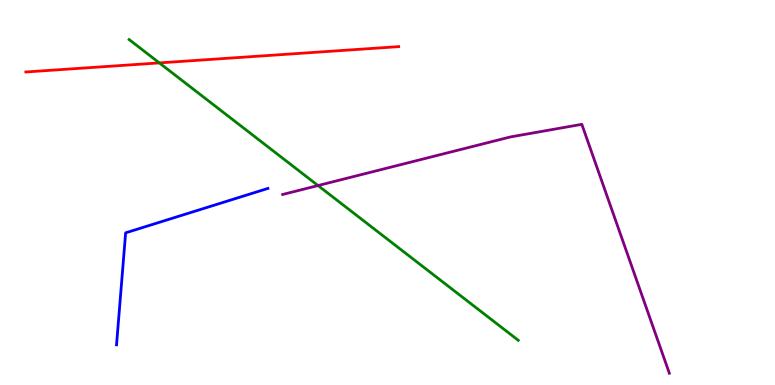[{'lines': ['blue', 'red'], 'intersections': []}, {'lines': ['green', 'red'], 'intersections': [{'x': 2.06, 'y': 8.37}]}, {'lines': ['purple', 'red'], 'intersections': []}, {'lines': ['blue', 'green'], 'intersections': []}, {'lines': ['blue', 'purple'], 'intersections': []}, {'lines': ['green', 'purple'], 'intersections': [{'x': 4.1, 'y': 5.18}]}]